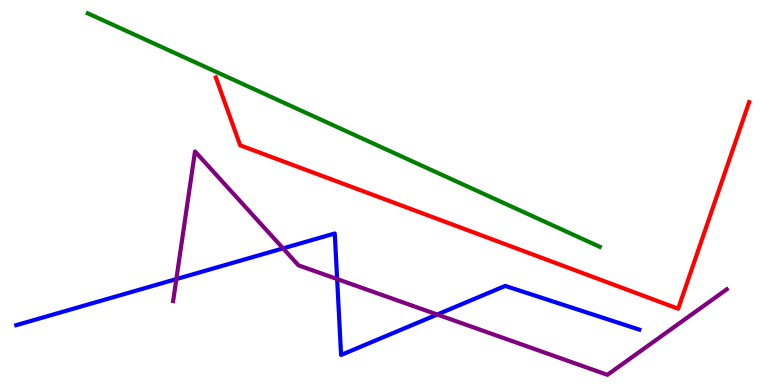[{'lines': ['blue', 'red'], 'intersections': []}, {'lines': ['green', 'red'], 'intersections': []}, {'lines': ['purple', 'red'], 'intersections': []}, {'lines': ['blue', 'green'], 'intersections': []}, {'lines': ['blue', 'purple'], 'intersections': [{'x': 2.28, 'y': 2.75}, {'x': 3.65, 'y': 3.55}, {'x': 4.35, 'y': 2.75}, {'x': 5.64, 'y': 1.83}]}, {'lines': ['green', 'purple'], 'intersections': []}]